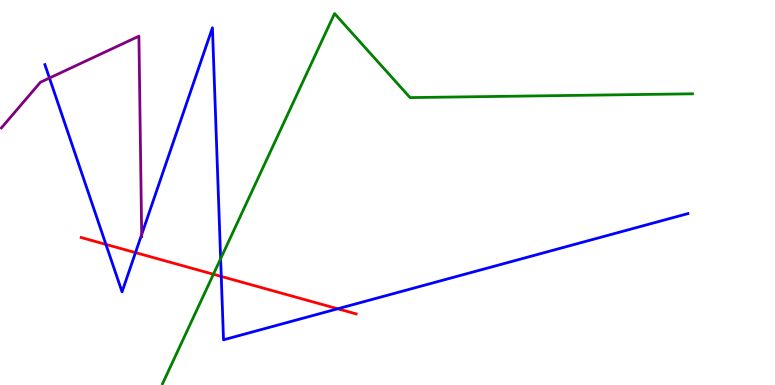[{'lines': ['blue', 'red'], 'intersections': [{'x': 1.37, 'y': 3.65}, {'x': 1.75, 'y': 3.44}, {'x': 2.86, 'y': 2.82}, {'x': 4.36, 'y': 1.98}]}, {'lines': ['green', 'red'], 'intersections': [{'x': 2.75, 'y': 2.88}]}, {'lines': ['purple', 'red'], 'intersections': []}, {'lines': ['blue', 'green'], 'intersections': [{'x': 2.85, 'y': 3.28}]}, {'lines': ['blue', 'purple'], 'intersections': [{'x': 0.638, 'y': 7.97}, {'x': 1.83, 'y': 3.91}]}, {'lines': ['green', 'purple'], 'intersections': []}]